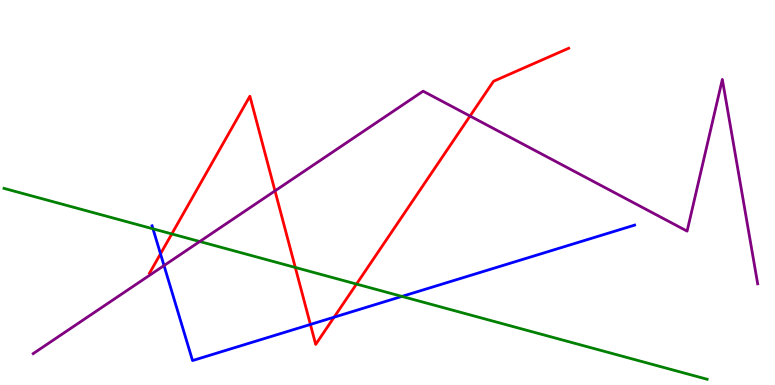[{'lines': ['blue', 'red'], 'intersections': [{'x': 2.07, 'y': 3.41}, {'x': 4.01, 'y': 1.57}, {'x': 4.31, 'y': 1.76}]}, {'lines': ['green', 'red'], 'intersections': [{'x': 2.22, 'y': 3.92}, {'x': 3.81, 'y': 3.05}, {'x': 4.6, 'y': 2.62}]}, {'lines': ['purple', 'red'], 'intersections': [{'x': 3.55, 'y': 5.04}, {'x': 6.06, 'y': 6.99}]}, {'lines': ['blue', 'green'], 'intersections': [{'x': 1.97, 'y': 4.06}, {'x': 5.19, 'y': 2.3}]}, {'lines': ['blue', 'purple'], 'intersections': [{'x': 2.12, 'y': 3.1}]}, {'lines': ['green', 'purple'], 'intersections': [{'x': 2.58, 'y': 3.73}]}]